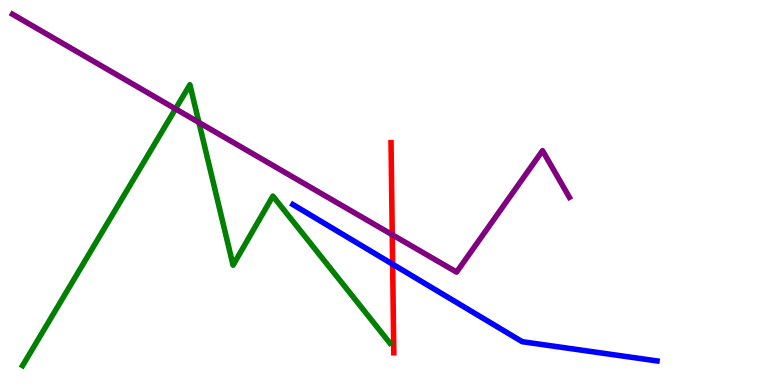[{'lines': ['blue', 'red'], 'intersections': [{'x': 5.07, 'y': 3.14}]}, {'lines': ['green', 'red'], 'intersections': []}, {'lines': ['purple', 'red'], 'intersections': [{'x': 5.06, 'y': 3.9}]}, {'lines': ['blue', 'green'], 'intersections': []}, {'lines': ['blue', 'purple'], 'intersections': []}, {'lines': ['green', 'purple'], 'intersections': [{'x': 2.26, 'y': 7.17}, {'x': 2.57, 'y': 6.82}]}]